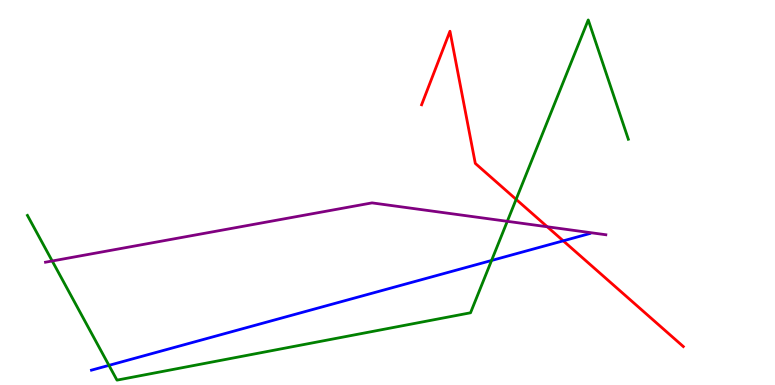[{'lines': ['blue', 'red'], 'intersections': [{'x': 7.27, 'y': 3.74}]}, {'lines': ['green', 'red'], 'intersections': [{'x': 6.66, 'y': 4.82}]}, {'lines': ['purple', 'red'], 'intersections': [{'x': 7.06, 'y': 4.11}]}, {'lines': ['blue', 'green'], 'intersections': [{'x': 1.41, 'y': 0.51}, {'x': 6.34, 'y': 3.23}]}, {'lines': ['blue', 'purple'], 'intersections': []}, {'lines': ['green', 'purple'], 'intersections': [{'x': 0.674, 'y': 3.22}, {'x': 6.55, 'y': 4.25}]}]